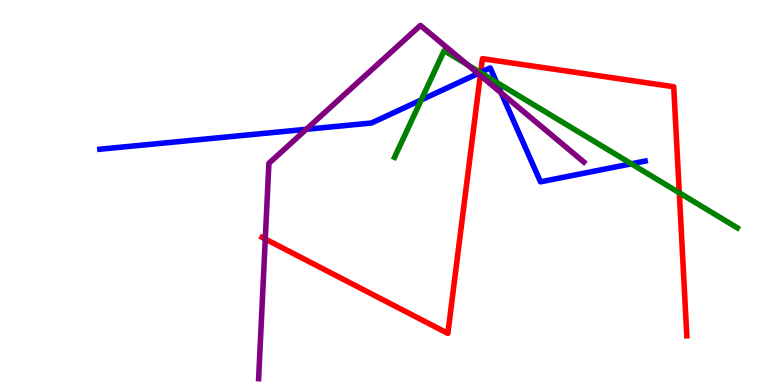[{'lines': ['blue', 'red'], 'intersections': [{'x': 6.2, 'y': 8.12}]}, {'lines': ['green', 'red'], 'intersections': [{'x': 6.2, 'y': 8.11}, {'x': 8.77, 'y': 4.99}]}, {'lines': ['purple', 'red'], 'intersections': [{'x': 3.42, 'y': 3.79}, {'x': 6.2, 'y': 8.04}]}, {'lines': ['blue', 'green'], 'intersections': [{'x': 5.44, 'y': 7.4}, {'x': 6.2, 'y': 8.12}, {'x': 6.41, 'y': 7.86}, {'x': 8.15, 'y': 5.75}]}, {'lines': ['blue', 'purple'], 'intersections': [{'x': 3.95, 'y': 6.64}, {'x': 6.17, 'y': 8.09}, {'x': 6.47, 'y': 7.58}]}, {'lines': ['green', 'purple'], 'intersections': [{'x': 6.03, 'y': 8.32}]}]